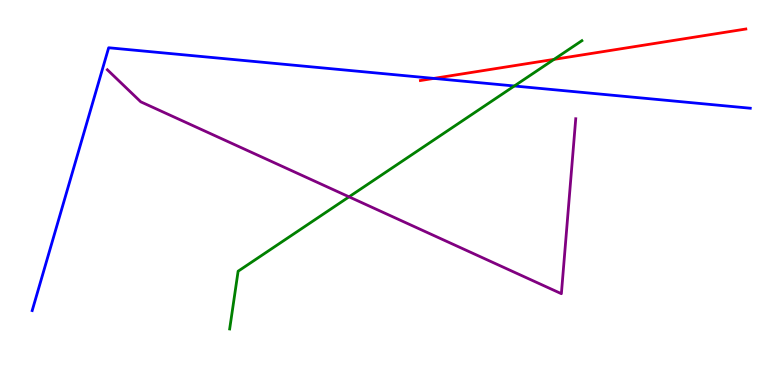[{'lines': ['blue', 'red'], 'intersections': [{'x': 5.6, 'y': 7.96}]}, {'lines': ['green', 'red'], 'intersections': [{'x': 7.15, 'y': 8.46}]}, {'lines': ['purple', 'red'], 'intersections': []}, {'lines': ['blue', 'green'], 'intersections': [{'x': 6.64, 'y': 7.77}]}, {'lines': ['blue', 'purple'], 'intersections': []}, {'lines': ['green', 'purple'], 'intersections': [{'x': 4.5, 'y': 4.89}]}]